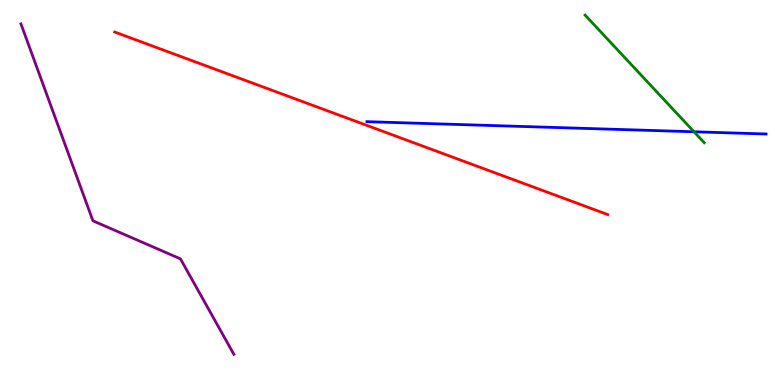[{'lines': ['blue', 'red'], 'intersections': []}, {'lines': ['green', 'red'], 'intersections': []}, {'lines': ['purple', 'red'], 'intersections': []}, {'lines': ['blue', 'green'], 'intersections': [{'x': 8.96, 'y': 6.58}]}, {'lines': ['blue', 'purple'], 'intersections': []}, {'lines': ['green', 'purple'], 'intersections': []}]